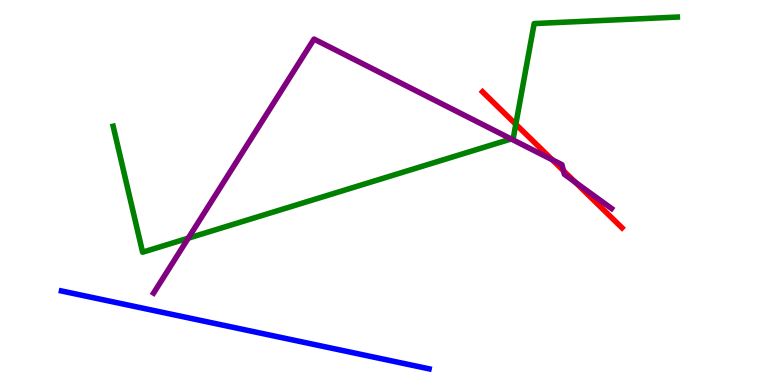[{'lines': ['blue', 'red'], 'intersections': []}, {'lines': ['green', 'red'], 'intersections': [{'x': 6.66, 'y': 6.77}]}, {'lines': ['purple', 'red'], 'intersections': [{'x': 7.13, 'y': 5.85}, {'x': 7.27, 'y': 5.57}, {'x': 7.42, 'y': 5.27}]}, {'lines': ['blue', 'green'], 'intersections': []}, {'lines': ['blue', 'purple'], 'intersections': []}, {'lines': ['green', 'purple'], 'intersections': [{'x': 2.43, 'y': 3.81}, {'x': 6.6, 'y': 6.39}]}]